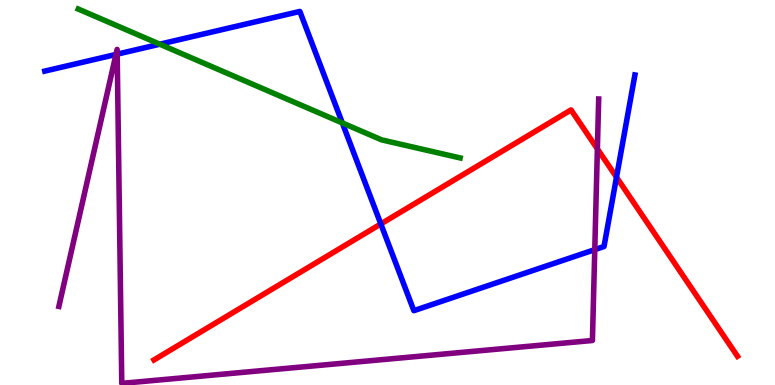[{'lines': ['blue', 'red'], 'intersections': [{'x': 4.91, 'y': 4.18}, {'x': 7.95, 'y': 5.4}]}, {'lines': ['green', 'red'], 'intersections': []}, {'lines': ['purple', 'red'], 'intersections': [{'x': 7.71, 'y': 6.13}]}, {'lines': ['blue', 'green'], 'intersections': [{'x': 2.06, 'y': 8.85}, {'x': 4.42, 'y': 6.81}]}, {'lines': ['blue', 'purple'], 'intersections': [{'x': 1.5, 'y': 8.59}, {'x': 1.51, 'y': 8.59}, {'x': 7.67, 'y': 3.52}]}, {'lines': ['green', 'purple'], 'intersections': []}]